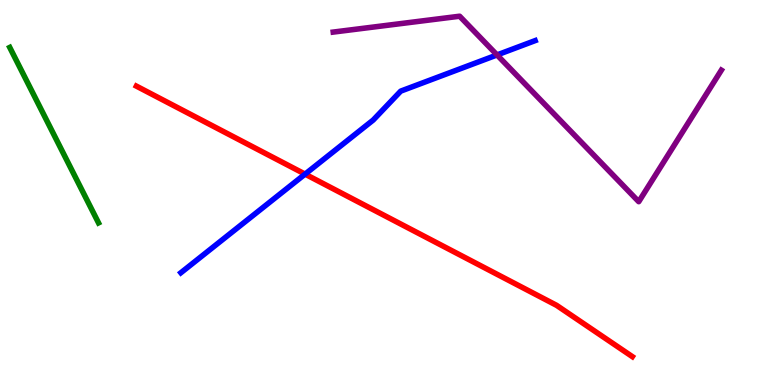[{'lines': ['blue', 'red'], 'intersections': [{'x': 3.94, 'y': 5.48}]}, {'lines': ['green', 'red'], 'intersections': []}, {'lines': ['purple', 'red'], 'intersections': []}, {'lines': ['blue', 'green'], 'intersections': []}, {'lines': ['blue', 'purple'], 'intersections': [{'x': 6.41, 'y': 8.57}]}, {'lines': ['green', 'purple'], 'intersections': []}]